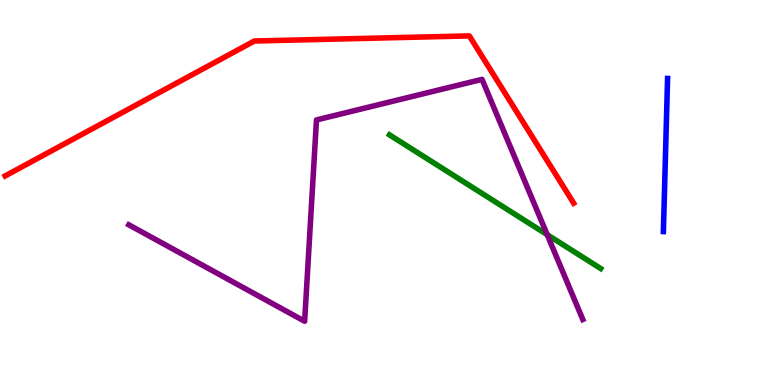[{'lines': ['blue', 'red'], 'intersections': []}, {'lines': ['green', 'red'], 'intersections': []}, {'lines': ['purple', 'red'], 'intersections': []}, {'lines': ['blue', 'green'], 'intersections': []}, {'lines': ['blue', 'purple'], 'intersections': []}, {'lines': ['green', 'purple'], 'intersections': [{'x': 7.06, 'y': 3.9}]}]